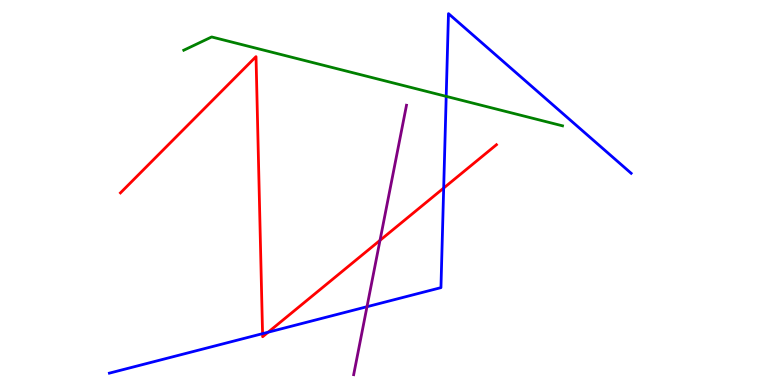[{'lines': ['blue', 'red'], 'intersections': [{'x': 3.39, 'y': 1.33}, {'x': 3.46, 'y': 1.37}, {'x': 5.72, 'y': 5.12}]}, {'lines': ['green', 'red'], 'intersections': []}, {'lines': ['purple', 'red'], 'intersections': [{'x': 4.9, 'y': 3.76}]}, {'lines': ['blue', 'green'], 'intersections': [{'x': 5.76, 'y': 7.5}]}, {'lines': ['blue', 'purple'], 'intersections': [{'x': 4.74, 'y': 2.03}]}, {'lines': ['green', 'purple'], 'intersections': []}]